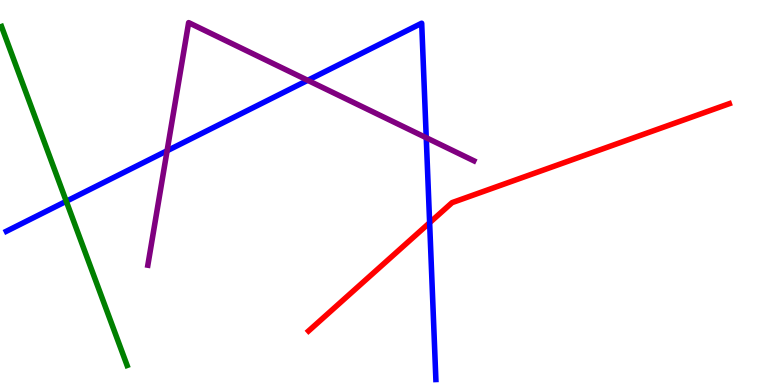[{'lines': ['blue', 'red'], 'intersections': [{'x': 5.54, 'y': 4.22}]}, {'lines': ['green', 'red'], 'intersections': []}, {'lines': ['purple', 'red'], 'intersections': []}, {'lines': ['blue', 'green'], 'intersections': [{'x': 0.855, 'y': 4.77}]}, {'lines': ['blue', 'purple'], 'intersections': [{'x': 2.16, 'y': 6.08}, {'x': 3.97, 'y': 7.91}, {'x': 5.5, 'y': 6.42}]}, {'lines': ['green', 'purple'], 'intersections': []}]